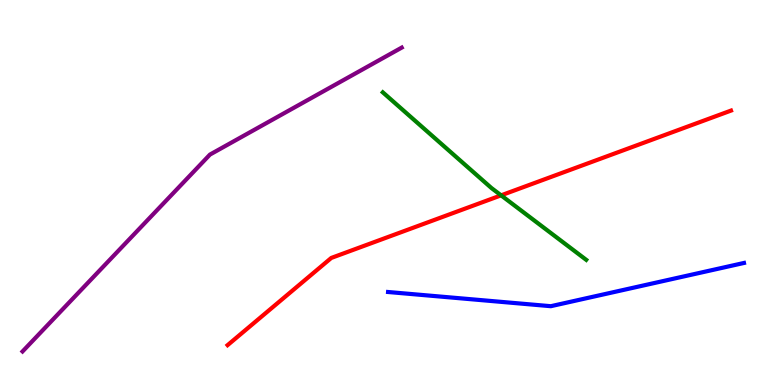[{'lines': ['blue', 'red'], 'intersections': []}, {'lines': ['green', 'red'], 'intersections': [{'x': 6.47, 'y': 4.93}]}, {'lines': ['purple', 'red'], 'intersections': []}, {'lines': ['blue', 'green'], 'intersections': []}, {'lines': ['blue', 'purple'], 'intersections': []}, {'lines': ['green', 'purple'], 'intersections': []}]